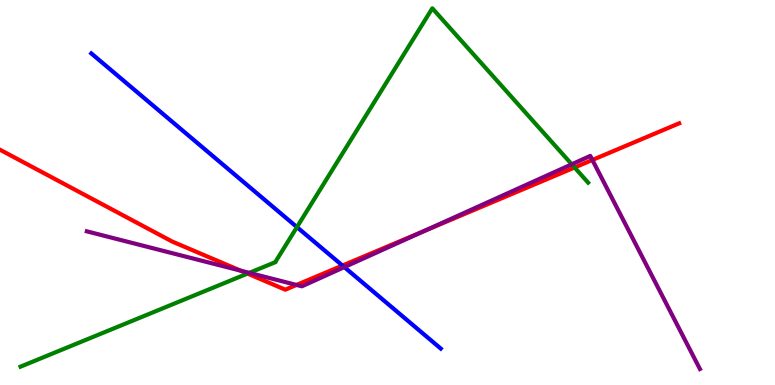[{'lines': ['blue', 'red'], 'intersections': [{'x': 4.42, 'y': 3.1}]}, {'lines': ['green', 'red'], 'intersections': [{'x': 3.19, 'y': 2.89}, {'x': 7.41, 'y': 5.65}]}, {'lines': ['purple', 'red'], 'intersections': [{'x': 3.1, 'y': 2.97}, {'x': 3.83, 'y': 2.6}, {'x': 5.47, 'y': 4.0}, {'x': 7.64, 'y': 5.84}]}, {'lines': ['blue', 'green'], 'intersections': [{'x': 3.83, 'y': 4.1}]}, {'lines': ['blue', 'purple'], 'intersections': [{'x': 4.44, 'y': 3.06}]}, {'lines': ['green', 'purple'], 'intersections': [{'x': 3.22, 'y': 2.91}, {'x': 7.38, 'y': 5.73}]}]